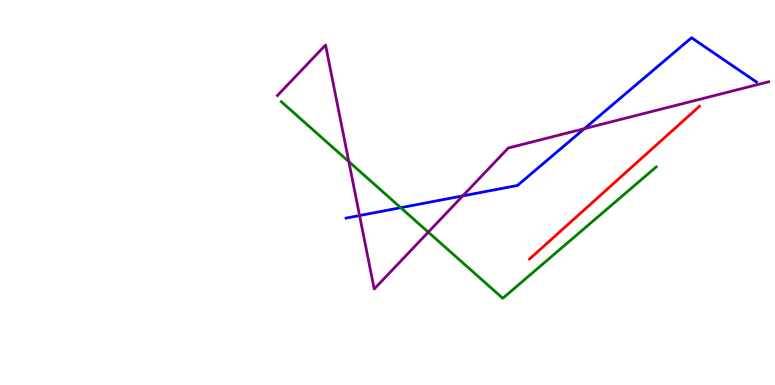[{'lines': ['blue', 'red'], 'intersections': []}, {'lines': ['green', 'red'], 'intersections': []}, {'lines': ['purple', 'red'], 'intersections': []}, {'lines': ['blue', 'green'], 'intersections': [{'x': 5.17, 'y': 4.61}]}, {'lines': ['blue', 'purple'], 'intersections': [{'x': 4.64, 'y': 4.4}, {'x': 5.97, 'y': 4.91}, {'x': 7.54, 'y': 6.66}]}, {'lines': ['green', 'purple'], 'intersections': [{'x': 4.5, 'y': 5.8}, {'x': 5.53, 'y': 3.97}]}]